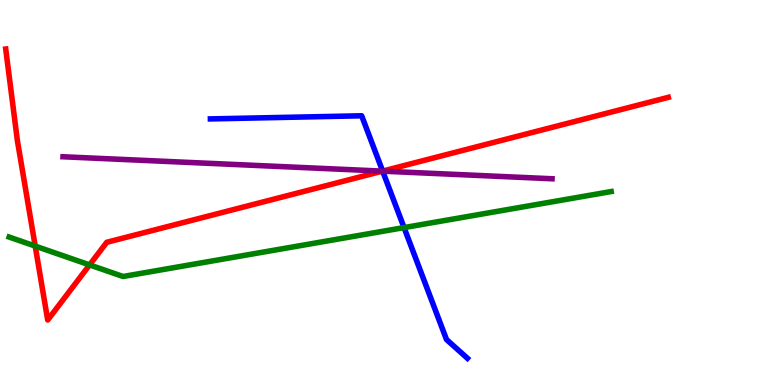[{'lines': ['blue', 'red'], 'intersections': [{'x': 4.94, 'y': 5.56}]}, {'lines': ['green', 'red'], 'intersections': [{'x': 0.454, 'y': 3.61}, {'x': 1.16, 'y': 3.12}]}, {'lines': ['purple', 'red'], 'intersections': [{'x': 4.93, 'y': 5.55}]}, {'lines': ['blue', 'green'], 'intersections': [{'x': 5.21, 'y': 4.09}]}, {'lines': ['blue', 'purple'], 'intersections': [{'x': 4.94, 'y': 5.55}]}, {'lines': ['green', 'purple'], 'intersections': []}]